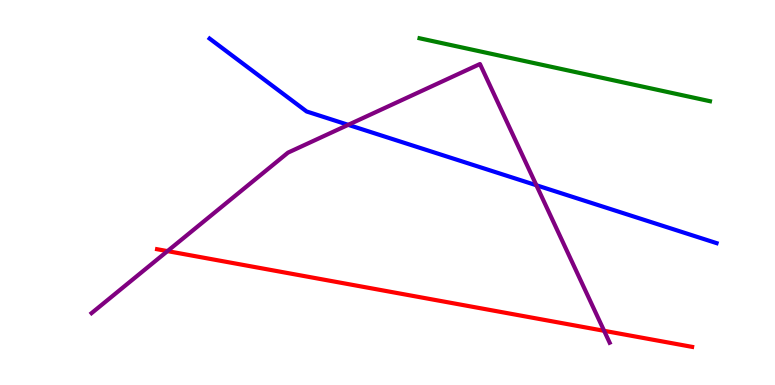[{'lines': ['blue', 'red'], 'intersections': []}, {'lines': ['green', 'red'], 'intersections': []}, {'lines': ['purple', 'red'], 'intersections': [{'x': 2.16, 'y': 3.48}, {'x': 7.8, 'y': 1.41}]}, {'lines': ['blue', 'green'], 'intersections': []}, {'lines': ['blue', 'purple'], 'intersections': [{'x': 4.49, 'y': 6.76}, {'x': 6.92, 'y': 5.19}]}, {'lines': ['green', 'purple'], 'intersections': []}]